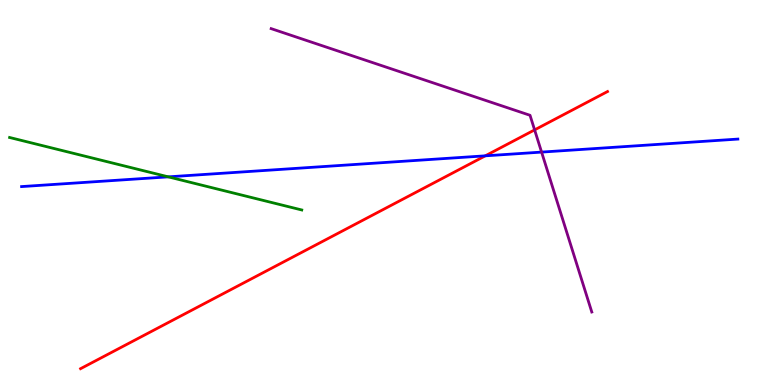[{'lines': ['blue', 'red'], 'intersections': [{'x': 6.26, 'y': 5.95}]}, {'lines': ['green', 'red'], 'intersections': []}, {'lines': ['purple', 'red'], 'intersections': [{'x': 6.9, 'y': 6.63}]}, {'lines': ['blue', 'green'], 'intersections': [{'x': 2.17, 'y': 5.41}]}, {'lines': ['blue', 'purple'], 'intersections': [{'x': 6.99, 'y': 6.05}]}, {'lines': ['green', 'purple'], 'intersections': []}]